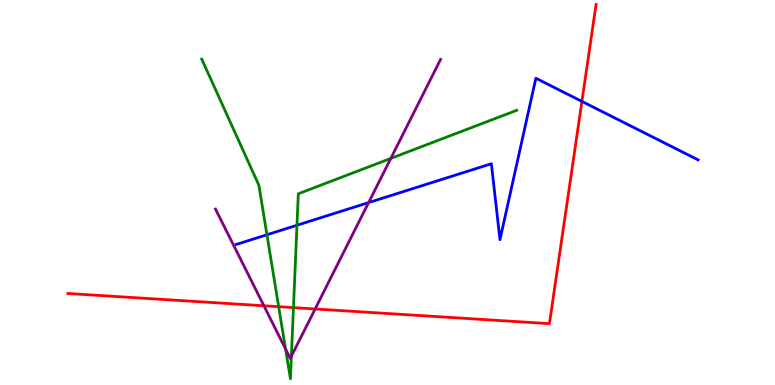[{'lines': ['blue', 'red'], 'intersections': [{'x': 7.51, 'y': 7.37}]}, {'lines': ['green', 'red'], 'intersections': [{'x': 3.6, 'y': 2.03}, {'x': 3.79, 'y': 2.01}]}, {'lines': ['purple', 'red'], 'intersections': [{'x': 3.41, 'y': 2.06}, {'x': 4.07, 'y': 1.97}]}, {'lines': ['blue', 'green'], 'intersections': [{'x': 3.44, 'y': 3.9}, {'x': 3.83, 'y': 4.15}]}, {'lines': ['blue', 'purple'], 'intersections': [{'x': 4.76, 'y': 4.74}]}, {'lines': ['green', 'purple'], 'intersections': [{'x': 3.68, 'y': 0.933}, {'x': 3.76, 'y': 0.748}, {'x': 5.04, 'y': 5.89}]}]